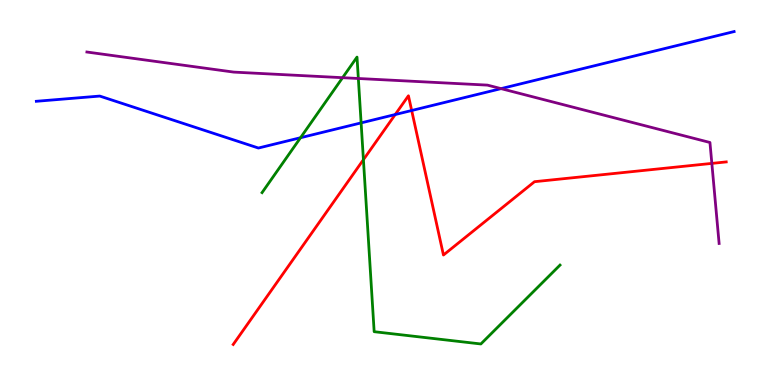[{'lines': ['blue', 'red'], 'intersections': [{'x': 5.1, 'y': 7.03}, {'x': 5.31, 'y': 7.13}]}, {'lines': ['green', 'red'], 'intersections': [{'x': 4.69, 'y': 5.85}]}, {'lines': ['purple', 'red'], 'intersections': [{'x': 9.19, 'y': 5.76}]}, {'lines': ['blue', 'green'], 'intersections': [{'x': 3.88, 'y': 6.42}, {'x': 4.66, 'y': 6.81}]}, {'lines': ['blue', 'purple'], 'intersections': [{'x': 6.47, 'y': 7.7}]}, {'lines': ['green', 'purple'], 'intersections': [{'x': 4.42, 'y': 7.98}, {'x': 4.62, 'y': 7.96}]}]